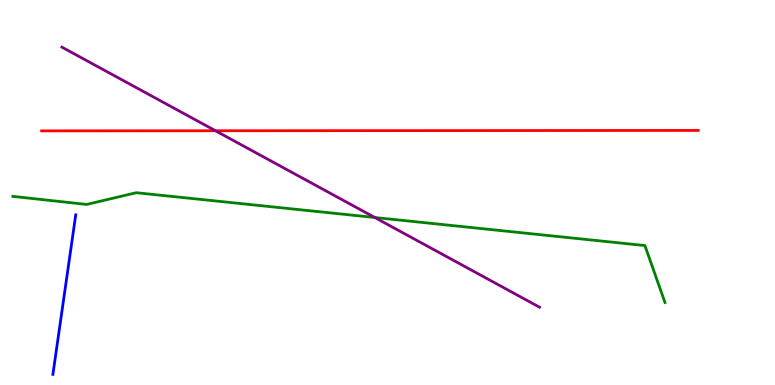[{'lines': ['blue', 'red'], 'intersections': []}, {'lines': ['green', 'red'], 'intersections': []}, {'lines': ['purple', 'red'], 'intersections': [{'x': 2.78, 'y': 6.6}]}, {'lines': ['blue', 'green'], 'intersections': []}, {'lines': ['blue', 'purple'], 'intersections': []}, {'lines': ['green', 'purple'], 'intersections': [{'x': 4.84, 'y': 4.35}]}]